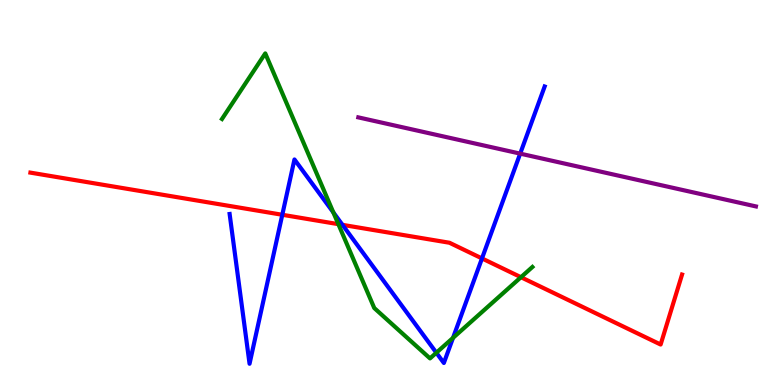[{'lines': ['blue', 'red'], 'intersections': [{'x': 3.64, 'y': 4.42}, {'x': 4.42, 'y': 4.16}, {'x': 6.22, 'y': 3.29}]}, {'lines': ['green', 'red'], 'intersections': [{'x': 4.37, 'y': 4.18}, {'x': 6.72, 'y': 2.8}]}, {'lines': ['purple', 'red'], 'intersections': []}, {'lines': ['blue', 'green'], 'intersections': [{'x': 4.3, 'y': 4.48}, {'x': 5.63, 'y': 0.838}, {'x': 5.85, 'y': 1.22}]}, {'lines': ['blue', 'purple'], 'intersections': [{'x': 6.71, 'y': 6.01}]}, {'lines': ['green', 'purple'], 'intersections': []}]